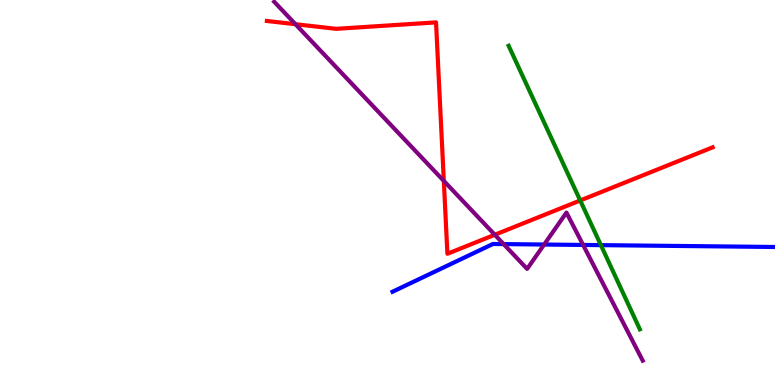[{'lines': ['blue', 'red'], 'intersections': []}, {'lines': ['green', 'red'], 'intersections': [{'x': 7.49, 'y': 4.79}]}, {'lines': ['purple', 'red'], 'intersections': [{'x': 3.81, 'y': 9.37}, {'x': 5.73, 'y': 5.3}, {'x': 6.38, 'y': 3.9}]}, {'lines': ['blue', 'green'], 'intersections': [{'x': 7.75, 'y': 3.63}]}, {'lines': ['blue', 'purple'], 'intersections': [{'x': 6.5, 'y': 3.66}, {'x': 7.02, 'y': 3.65}, {'x': 7.52, 'y': 3.64}]}, {'lines': ['green', 'purple'], 'intersections': []}]